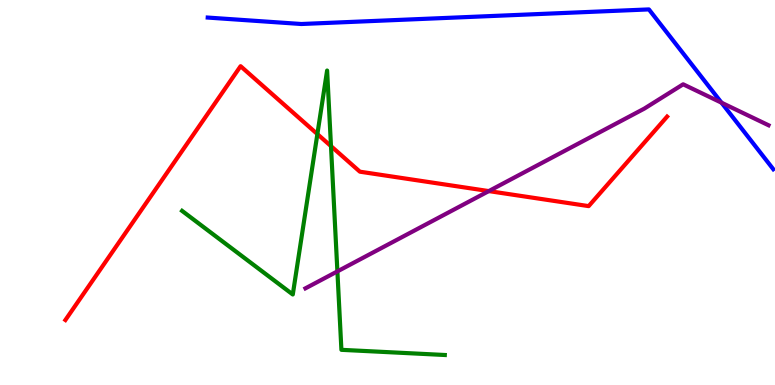[{'lines': ['blue', 'red'], 'intersections': []}, {'lines': ['green', 'red'], 'intersections': [{'x': 4.1, 'y': 6.52}, {'x': 4.27, 'y': 6.2}]}, {'lines': ['purple', 'red'], 'intersections': [{'x': 6.31, 'y': 5.04}]}, {'lines': ['blue', 'green'], 'intersections': []}, {'lines': ['blue', 'purple'], 'intersections': [{'x': 9.31, 'y': 7.33}]}, {'lines': ['green', 'purple'], 'intersections': [{'x': 4.35, 'y': 2.95}]}]